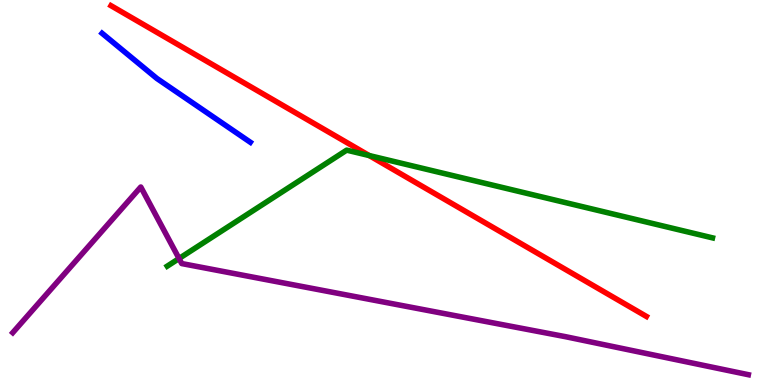[{'lines': ['blue', 'red'], 'intersections': []}, {'lines': ['green', 'red'], 'intersections': [{'x': 4.76, 'y': 5.96}]}, {'lines': ['purple', 'red'], 'intersections': []}, {'lines': ['blue', 'green'], 'intersections': []}, {'lines': ['blue', 'purple'], 'intersections': []}, {'lines': ['green', 'purple'], 'intersections': [{'x': 2.31, 'y': 3.29}]}]